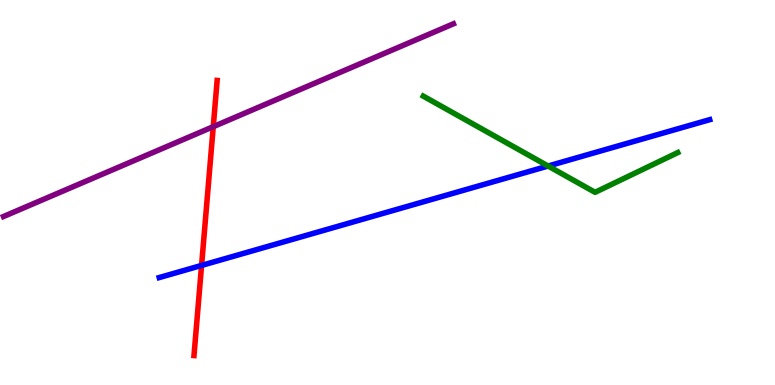[{'lines': ['blue', 'red'], 'intersections': [{'x': 2.6, 'y': 3.11}]}, {'lines': ['green', 'red'], 'intersections': []}, {'lines': ['purple', 'red'], 'intersections': [{'x': 2.75, 'y': 6.71}]}, {'lines': ['blue', 'green'], 'intersections': [{'x': 7.07, 'y': 5.69}]}, {'lines': ['blue', 'purple'], 'intersections': []}, {'lines': ['green', 'purple'], 'intersections': []}]